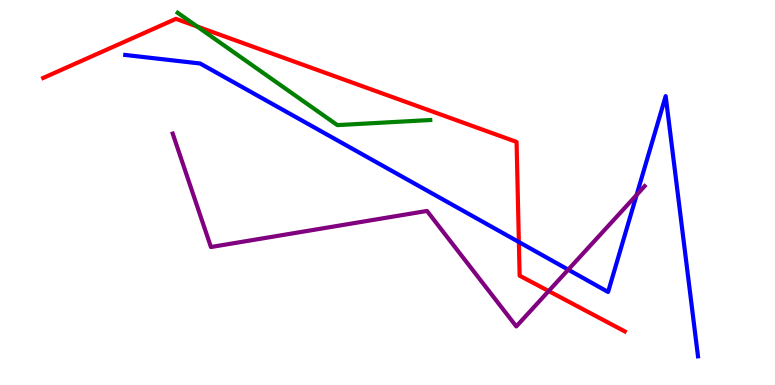[{'lines': ['blue', 'red'], 'intersections': [{'x': 6.7, 'y': 3.71}]}, {'lines': ['green', 'red'], 'intersections': [{'x': 2.54, 'y': 9.31}]}, {'lines': ['purple', 'red'], 'intersections': [{'x': 7.08, 'y': 2.44}]}, {'lines': ['blue', 'green'], 'intersections': []}, {'lines': ['blue', 'purple'], 'intersections': [{'x': 7.33, 'y': 3.0}, {'x': 8.21, 'y': 4.94}]}, {'lines': ['green', 'purple'], 'intersections': []}]